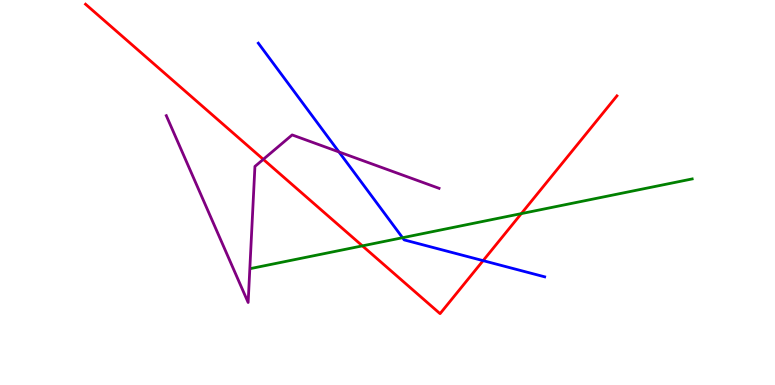[{'lines': ['blue', 'red'], 'intersections': [{'x': 6.23, 'y': 3.23}]}, {'lines': ['green', 'red'], 'intersections': [{'x': 4.68, 'y': 3.61}, {'x': 6.73, 'y': 4.45}]}, {'lines': ['purple', 'red'], 'intersections': [{'x': 3.4, 'y': 5.86}]}, {'lines': ['blue', 'green'], 'intersections': [{'x': 5.19, 'y': 3.83}]}, {'lines': ['blue', 'purple'], 'intersections': [{'x': 4.37, 'y': 6.05}]}, {'lines': ['green', 'purple'], 'intersections': []}]